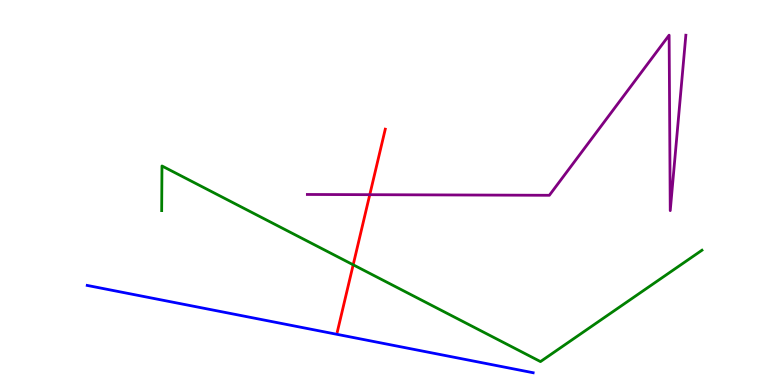[{'lines': ['blue', 'red'], 'intersections': []}, {'lines': ['green', 'red'], 'intersections': [{'x': 4.56, 'y': 3.12}]}, {'lines': ['purple', 'red'], 'intersections': [{'x': 4.77, 'y': 4.94}]}, {'lines': ['blue', 'green'], 'intersections': []}, {'lines': ['blue', 'purple'], 'intersections': []}, {'lines': ['green', 'purple'], 'intersections': []}]